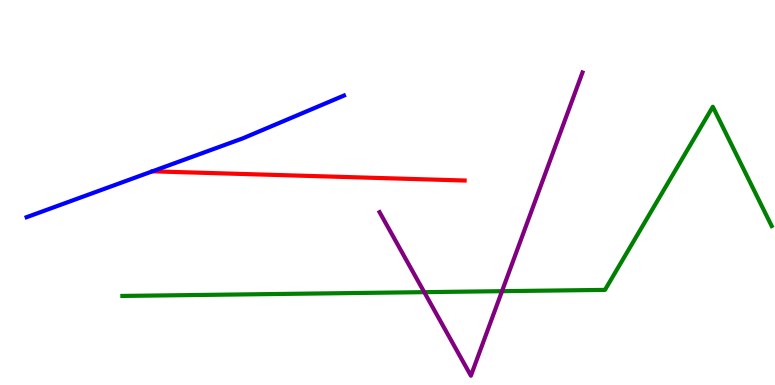[{'lines': ['blue', 'red'], 'intersections': []}, {'lines': ['green', 'red'], 'intersections': []}, {'lines': ['purple', 'red'], 'intersections': []}, {'lines': ['blue', 'green'], 'intersections': []}, {'lines': ['blue', 'purple'], 'intersections': []}, {'lines': ['green', 'purple'], 'intersections': [{'x': 5.47, 'y': 2.41}, {'x': 6.48, 'y': 2.44}]}]